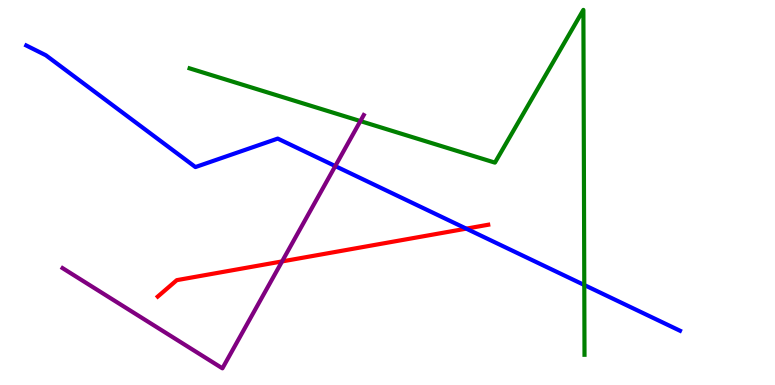[{'lines': ['blue', 'red'], 'intersections': [{'x': 6.02, 'y': 4.06}]}, {'lines': ['green', 'red'], 'intersections': []}, {'lines': ['purple', 'red'], 'intersections': [{'x': 3.64, 'y': 3.21}]}, {'lines': ['blue', 'green'], 'intersections': [{'x': 7.54, 'y': 2.6}]}, {'lines': ['blue', 'purple'], 'intersections': [{'x': 4.33, 'y': 5.69}]}, {'lines': ['green', 'purple'], 'intersections': [{'x': 4.65, 'y': 6.85}]}]